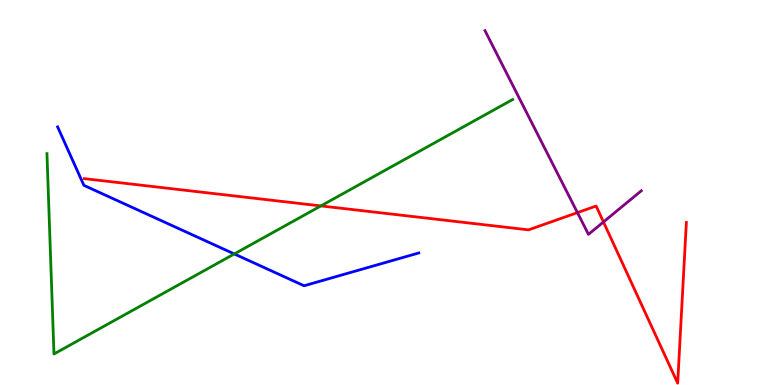[{'lines': ['blue', 'red'], 'intersections': []}, {'lines': ['green', 'red'], 'intersections': [{'x': 4.14, 'y': 4.65}]}, {'lines': ['purple', 'red'], 'intersections': [{'x': 7.45, 'y': 4.48}, {'x': 7.79, 'y': 4.23}]}, {'lines': ['blue', 'green'], 'intersections': [{'x': 3.02, 'y': 3.4}]}, {'lines': ['blue', 'purple'], 'intersections': []}, {'lines': ['green', 'purple'], 'intersections': []}]